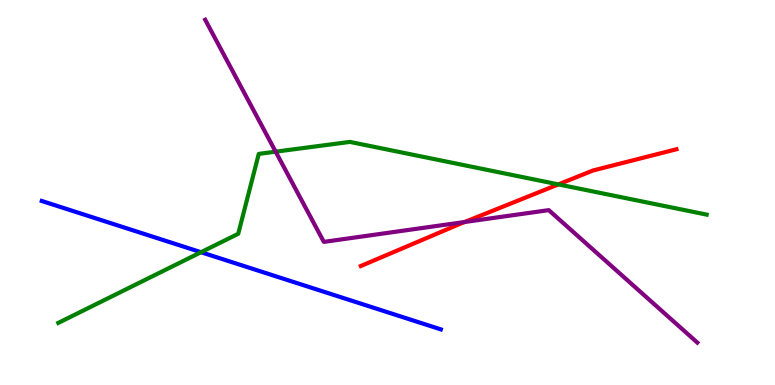[{'lines': ['blue', 'red'], 'intersections': []}, {'lines': ['green', 'red'], 'intersections': [{'x': 7.2, 'y': 5.21}]}, {'lines': ['purple', 'red'], 'intersections': [{'x': 6.0, 'y': 4.23}]}, {'lines': ['blue', 'green'], 'intersections': [{'x': 2.59, 'y': 3.45}]}, {'lines': ['blue', 'purple'], 'intersections': []}, {'lines': ['green', 'purple'], 'intersections': [{'x': 3.56, 'y': 6.06}]}]